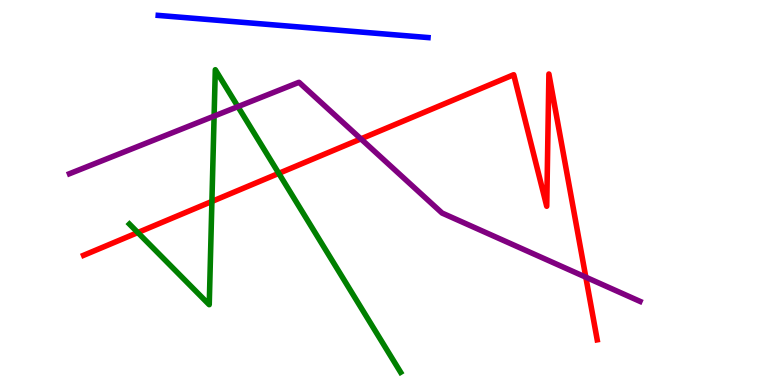[{'lines': ['blue', 'red'], 'intersections': []}, {'lines': ['green', 'red'], 'intersections': [{'x': 1.78, 'y': 3.96}, {'x': 2.73, 'y': 4.77}, {'x': 3.6, 'y': 5.5}]}, {'lines': ['purple', 'red'], 'intersections': [{'x': 4.66, 'y': 6.39}, {'x': 7.56, 'y': 2.8}]}, {'lines': ['blue', 'green'], 'intersections': []}, {'lines': ['blue', 'purple'], 'intersections': []}, {'lines': ['green', 'purple'], 'intersections': [{'x': 2.76, 'y': 6.98}, {'x': 3.07, 'y': 7.23}]}]